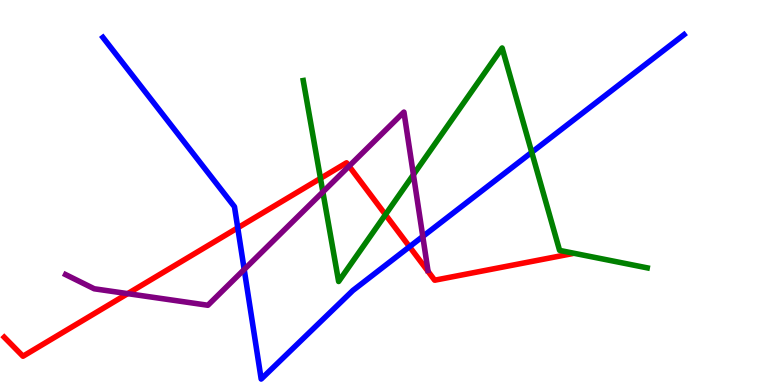[{'lines': ['blue', 'red'], 'intersections': [{'x': 3.07, 'y': 4.08}, {'x': 5.28, 'y': 3.59}]}, {'lines': ['green', 'red'], 'intersections': [{'x': 4.14, 'y': 5.37}, {'x': 4.97, 'y': 4.43}]}, {'lines': ['purple', 'red'], 'intersections': [{'x': 1.65, 'y': 2.37}, {'x': 4.5, 'y': 5.68}]}, {'lines': ['blue', 'green'], 'intersections': [{'x': 6.86, 'y': 6.04}]}, {'lines': ['blue', 'purple'], 'intersections': [{'x': 3.15, 'y': 3.0}, {'x': 5.46, 'y': 3.86}]}, {'lines': ['green', 'purple'], 'intersections': [{'x': 4.17, 'y': 5.01}, {'x': 5.33, 'y': 5.46}]}]